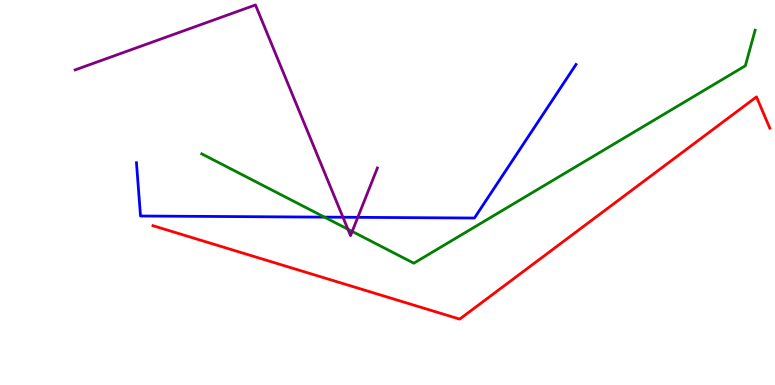[{'lines': ['blue', 'red'], 'intersections': []}, {'lines': ['green', 'red'], 'intersections': []}, {'lines': ['purple', 'red'], 'intersections': []}, {'lines': ['blue', 'green'], 'intersections': [{'x': 4.19, 'y': 4.36}]}, {'lines': ['blue', 'purple'], 'intersections': [{'x': 4.43, 'y': 4.36}, {'x': 4.62, 'y': 4.35}]}, {'lines': ['green', 'purple'], 'intersections': [{'x': 4.49, 'y': 4.05}, {'x': 4.54, 'y': 3.99}]}]